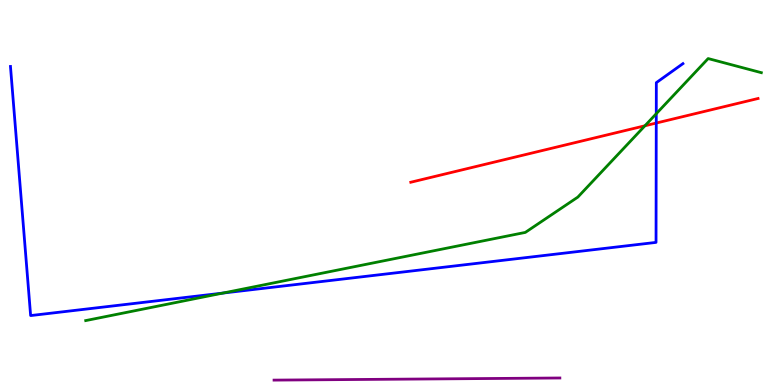[{'lines': ['blue', 'red'], 'intersections': [{'x': 8.47, 'y': 6.8}]}, {'lines': ['green', 'red'], 'intersections': [{'x': 8.32, 'y': 6.73}]}, {'lines': ['purple', 'red'], 'intersections': []}, {'lines': ['blue', 'green'], 'intersections': [{'x': 2.87, 'y': 2.39}, {'x': 8.47, 'y': 7.05}]}, {'lines': ['blue', 'purple'], 'intersections': []}, {'lines': ['green', 'purple'], 'intersections': []}]